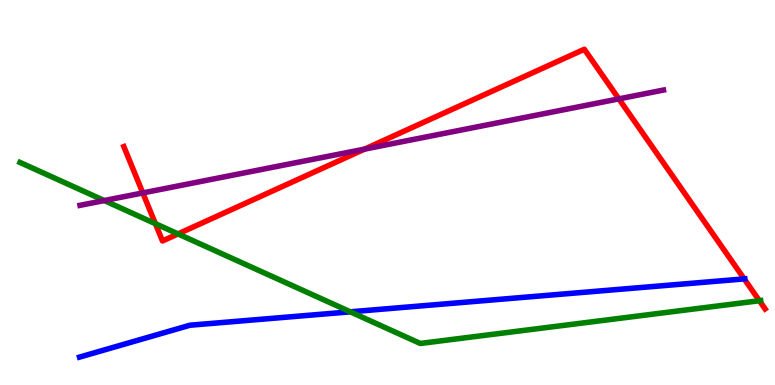[{'lines': ['blue', 'red'], 'intersections': [{'x': 9.6, 'y': 2.76}]}, {'lines': ['green', 'red'], 'intersections': [{'x': 2.01, 'y': 4.19}, {'x': 2.3, 'y': 3.92}, {'x': 9.8, 'y': 2.19}]}, {'lines': ['purple', 'red'], 'intersections': [{'x': 1.84, 'y': 4.99}, {'x': 4.71, 'y': 6.13}, {'x': 7.99, 'y': 7.43}]}, {'lines': ['blue', 'green'], 'intersections': [{'x': 4.52, 'y': 1.9}]}, {'lines': ['blue', 'purple'], 'intersections': []}, {'lines': ['green', 'purple'], 'intersections': [{'x': 1.35, 'y': 4.79}]}]